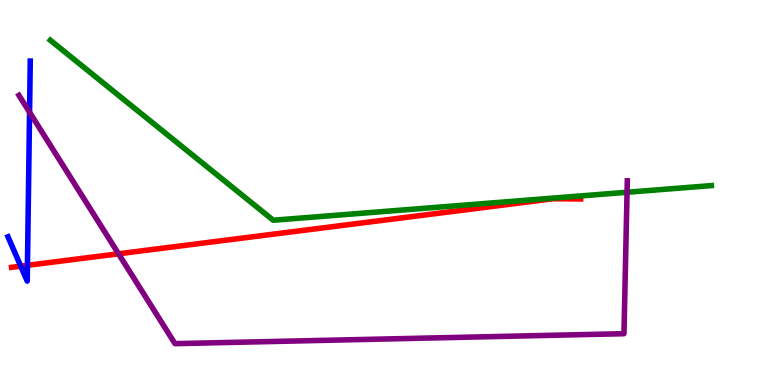[{'lines': ['blue', 'red'], 'intersections': [{'x': 0.268, 'y': 3.09}, {'x': 0.354, 'y': 3.11}]}, {'lines': ['green', 'red'], 'intersections': []}, {'lines': ['purple', 'red'], 'intersections': [{'x': 1.53, 'y': 3.41}]}, {'lines': ['blue', 'green'], 'intersections': []}, {'lines': ['blue', 'purple'], 'intersections': [{'x': 0.381, 'y': 7.08}]}, {'lines': ['green', 'purple'], 'intersections': [{'x': 8.09, 'y': 5.01}]}]